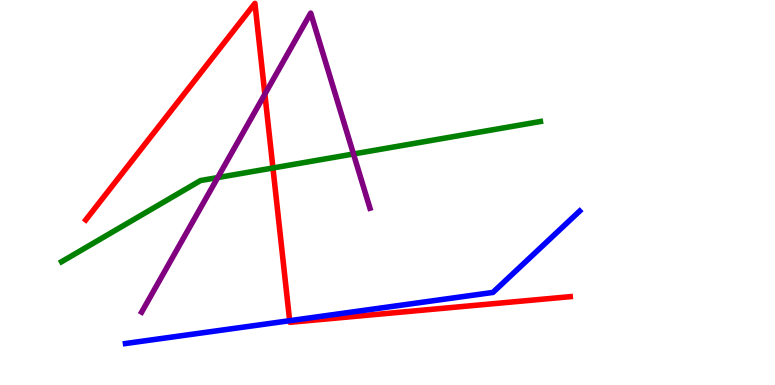[{'lines': ['blue', 'red'], 'intersections': [{'x': 3.74, 'y': 1.67}]}, {'lines': ['green', 'red'], 'intersections': [{'x': 3.52, 'y': 5.64}]}, {'lines': ['purple', 'red'], 'intersections': [{'x': 3.42, 'y': 7.55}]}, {'lines': ['blue', 'green'], 'intersections': []}, {'lines': ['blue', 'purple'], 'intersections': []}, {'lines': ['green', 'purple'], 'intersections': [{'x': 2.81, 'y': 5.39}, {'x': 4.56, 'y': 6.0}]}]